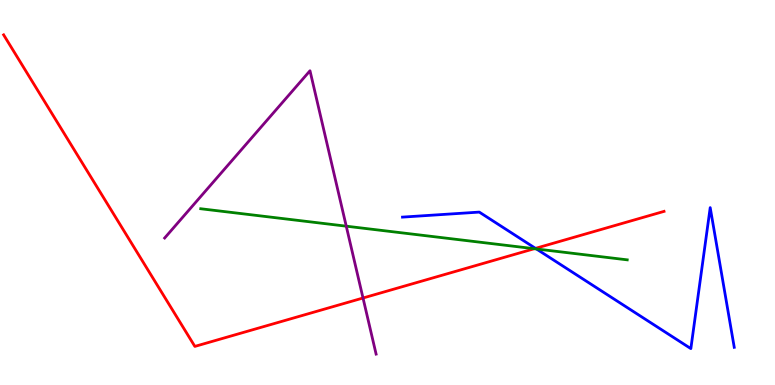[{'lines': ['blue', 'red'], 'intersections': [{'x': 6.91, 'y': 3.55}]}, {'lines': ['green', 'red'], 'intersections': [{'x': 6.89, 'y': 3.54}]}, {'lines': ['purple', 'red'], 'intersections': [{'x': 4.68, 'y': 2.26}]}, {'lines': ['blue', 'green'], 'intersections': [{'x': 6.92, 'y': 3.53}]}, {'lines': ['blue', 'purple'], 'intersections': []}, {'lines': ['green', 'purple'], 'intersections': [{'x': 4.47, 'y': 4.13}]}]